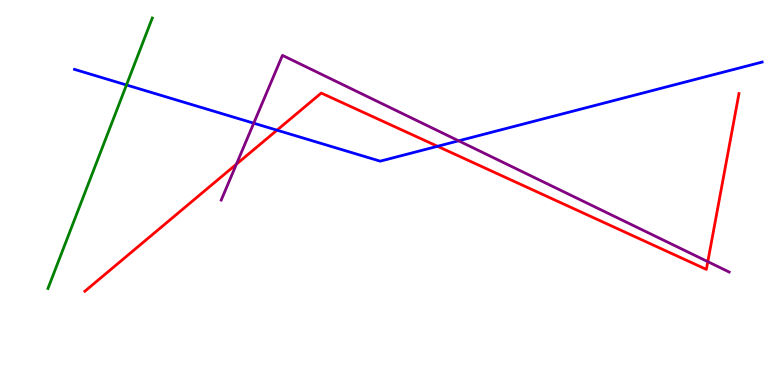[{'lines': ['blue', 'red'], 'intersections': [{'x': 3.57, 'y': 6.62}, {'x': 5.65, 'y': 6.2}]}, {'lines': ['green', 'red'], 'intersections': []}, {'lines': ['purple', 'red'], 'intersections': [{'x': 3.05, 'y': 5.73}, {'x': 9.13, 'y': 3.2}]}, {'lines': ['blue', 'green'], 'intersections': [{'x': 1.63, 'y': 7.79}]}, {'lines': ['blue', 'purple'], 'intersections': [{'x': 3.27, 'y': 6.8}, {'x': 5.92, 'y': 6.34}]}, {'lines': ['green', 'purple'], 'intersections': []}]